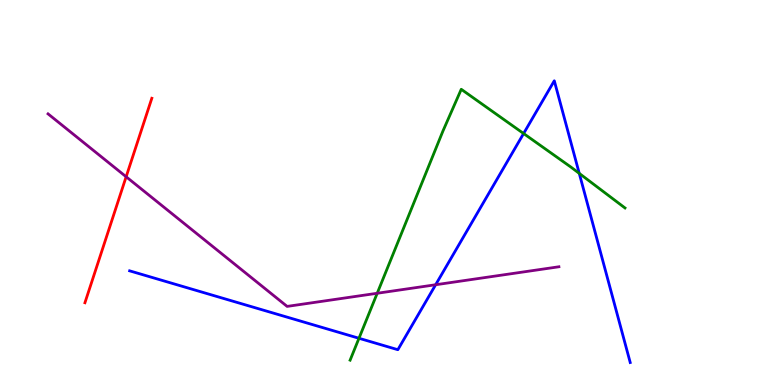[{'lines': ['blue', 'red'], 'intersections': []}, {'lines': ['green', 'red'], 'intersections': []}, {'lines': ['purple', 'red'], 'intersections': [{'x': 1.63, 'y': 5.41}]}, {'lines': ['blue', 'green'], 'intersections': [{'x': 4.63, 'y': 1.21}, {'x': 6.76, 'y': 6.53}, {'x': 7.47, 'y': 5.5}]}, {'lines': ['blue', 'purple'], 'intersections': [{'x': 5.62, 'y': 2.6}]}, {'lines': ['green', 'purple'], 'intersections': [{'x': 4.87, 'y': 2.38}]}]